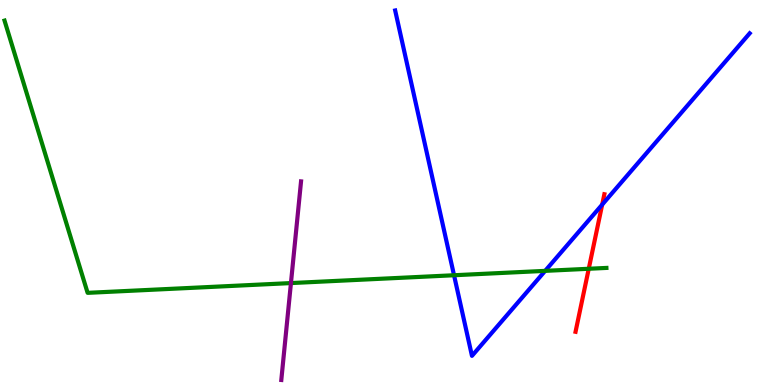[{'lines': ['blue', 'red'], 'intersections': [{'x': 7.77, 'y': 4.69}]}, {'lines': ['green', 'red'], 'intersections': [{'x': 7.6, 'y': 3.02}]}, {'lines': ['purple', 'red'], 'intersections': []}, {'lines': ['blue', 'green'], 'intersections': [{'x': 5.86, 'y': 2.85}, {'x': 7.03, 'y': 2.96}]}, {'lines': ['blue', 'purple'], 'intersections': []}, {'lines': ['green', 'purple'], 'intersections': [{'x': 3.75, 'y': 2.65}]}]